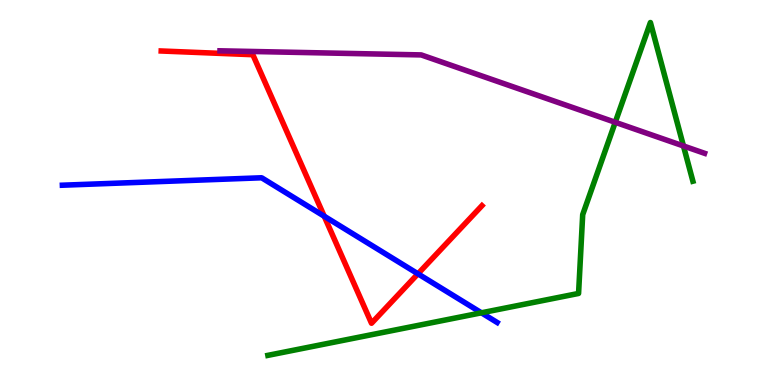[{'lines': ['blue', 'red'], 'intersections': [{'x': 4.18, 'y': 4.38}, {'x': 5.39, 'y': 2.89}]}, {'lines': ['green', 'red'], 'intersections': []}, {'lines': ['purple', 'red'], 'intersections': []}, {'lines': ['blue', 'green'], 'intersections': [{'x': 6.21, 'y': 1.88}]}, {'lines': ['blue', 'purple'], 'intersections': []}, {'lines': ['green', 'purple'], 'intersections': [{'x': 7.94, 'y': 6.82}, {'x': 8.82, 'y': 6.21}]}]